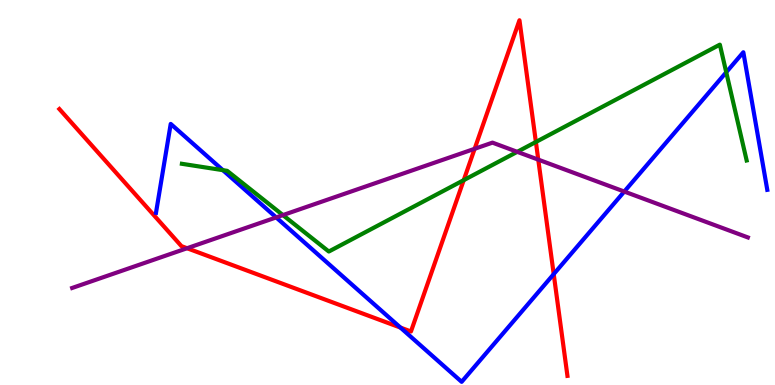[{'lines': ['blue', 'red'], 'intersections': [{'x': 5.17, 'y': 1.49}, {'x': 7.14, 'y': 2.88}]}, {'lines': ['green', 'red'], 'intersections': [{'x': 5.98, 'y': 5.32}, {'x': 6.91, 'y': 6.31}]}, {'lines': ['purple', 'red'], 'intersections': [{'x': 2.41, 'y': 3.55}, {'x': 6.12, 'y': 6.14}, {'x': 6.95, 'y': 5.85}]}, {'lines': ['blue', 'green'], 'intersections': [{'x': 2.88, 'y': 5.58}, {'x': 9.37, 'y': 8.12}]}, {'lines': ['blue', 'purple'], 'intersections': [{'x': 3.56, 'y': 4.35}, {'x': 8.06, 'y': 5.02}]}, {'lines': ['green', 'purple'], 'intersections': [{'x': 3.65, 'y': 4.41}, {'x': 6.67, 'y': 6.06}]}]